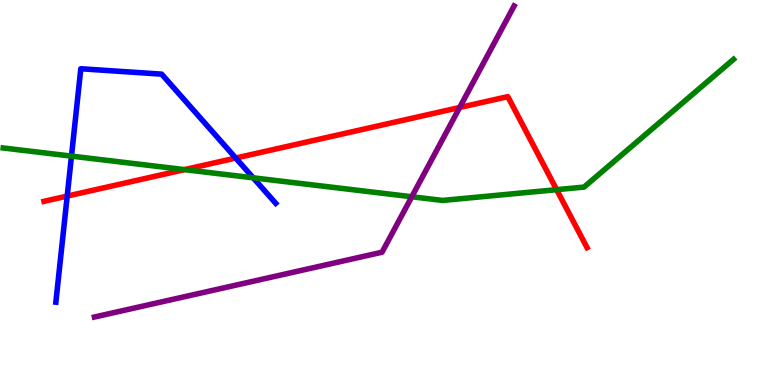[{'lines': ['blue', 'red'], 'intersections': [{'x': 0.867, 'y': 4.91}, {'x': 3.04, 'y': 5.89}]}, {'lines': ['green', 'red'], 'intersections': [{'x': 2.38, 'y': 5.59}, {'x': 7.18, 'y': 5.07}]}, {'lines': ['purple', 'red'], 'intersections': [{'x': 5.93, 'y': 7.21}]}, {'lines': ['blue', 'green'], 'intersections': [{'x': 0.922, 'y': 5.94}, {'x': 3.27, 'y': 5.38}]}, {'lines': ['blue', 'purple'], 'intersections': []}, {'lines': ['green', 'purple'], 'intersections': [{'x': 5.31, 'y': 4.89}]}]